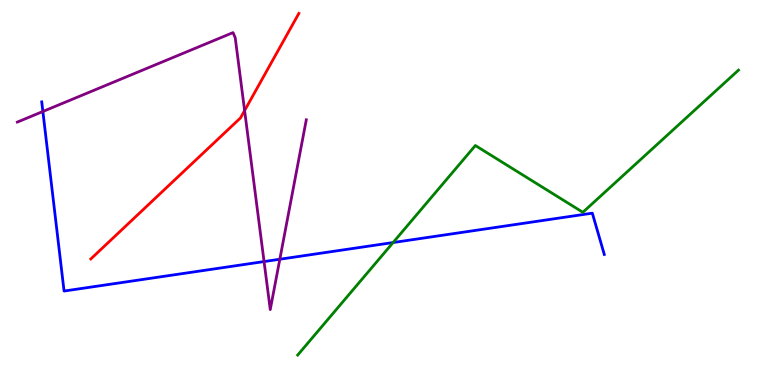[{'lines': ['blue', 'red'], 'intersections': []}, {'lines': ['green', 'red'], 'intersections': []}, {'lines': ['purple', 'red'], 'intersections': [{'x': 3.16, 'y': 7.13}]}, {'lines': ['blue', 'green'], 'intersections': [{'x': 5.07, 'y': 3.7}]}, {'lines': ['blue', 'purple'], 'intersections': [{'x': 0.553, 'y': 7.1}, {'x': 3.41, 'y': 3.21}, {'x': 3.61, 'y': 3.27}]}, {'lines': ['green', 'purple'], 'intersections': []}]